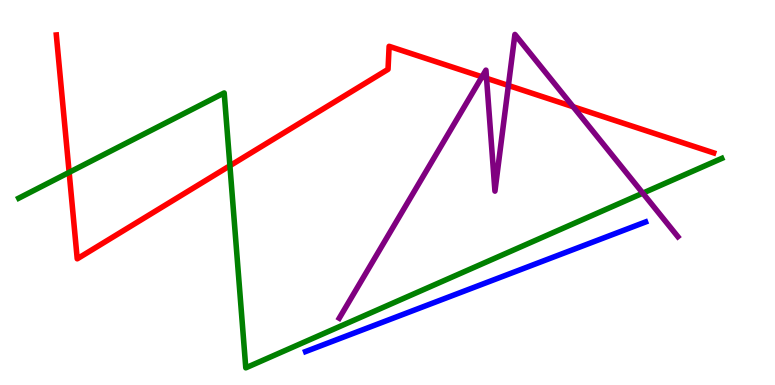[{'lines': ['blue', 'red'], 'intersections': []}, {'lines': ['green', 'red'], 'intersections': [{'x': 0.892, 'y': 5.52}, {'x': 2.97, 'y': 5.7}]}, {'lines': ['purple', 'red'], 'intersections': [{'x': 6.22, 'y': 8.0}, {'x': 6.28, 'y': 7.97}, {'x': 6.56, 'y': 7.78}, {'x': 7.4, 'y': 7.23}]}, {'lines': ['blue', 'green'], 'intersections': []}, {'lines': ['blue', 'purple'], 'intersections': []}, {'lines': ['green', 'purple'], 'intersections': [{'x': 8.29, 'y': 4.98}]}]